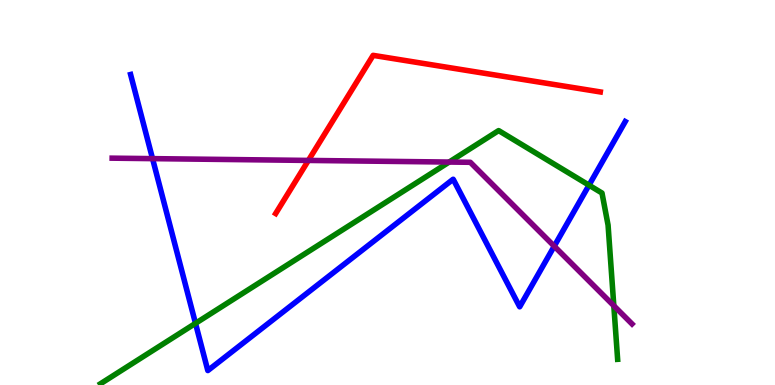[{'lines': ['blue', 'red'], 'intersections': []}, {'lines': ['green', 'red'], 'intersections': []}, {'lines': ['purple', 'red'], 'intersections': [{'x': 3.98, 'y': 5.83}]}, {'lines': ['blue', 'green'], 'intersections': [{'x': 2.52, 'y': 1.6}, {'x': 7.6, 'y': 5.19}]}, {'lines': ['blue', 'purple'], 'intersections': [{'x': 1.97, 'y': 5.88}, {'x': 7.15, 'y': 3.61}]}, {'lines': ['green', 'purple'], 'intersections': [{'x': 5.8, 'y': 5.79}, {'x': 7.92, 'y': 2.06}]}]